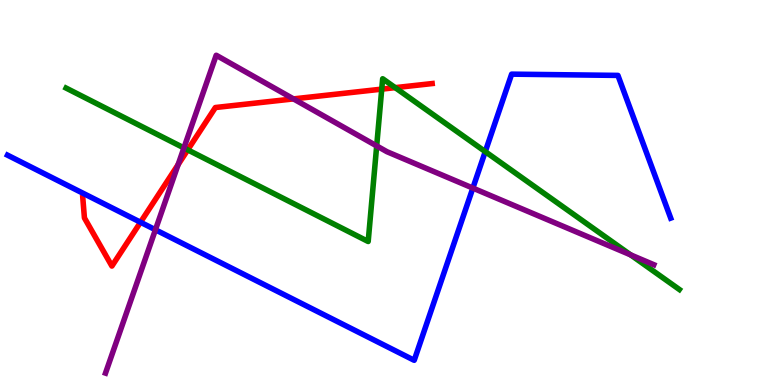[{'lines': ['blue', 'red'], 'intersections': [{'x': 1.81, 'y': 4.23}]}, {'lines': ['green', 'red'], 'intersections': [{'x': 2.42, 'y': 6.11}, {'x': 4.93, 'y': 7.68}, {'x': 5.1, 'y': 7.72}]}, {'lines': ['purple', 'red'], 'intersections': [{'x': 2.3, 'y': 5.72}, {'x': 3.79, 'y': 7.43}]}, {'lines': ['blue', 'green'], 'intersections': [{'x': 6.26, 'y': 6.06}]}, {'lines': ['blue', 'purple'], 'intersections': [{'x': 2.01, 'y': 4.03}, {'x': 6.1, 'y': 5.11}]}, {'lines': ['green', 'purple'], 'intersections': [{'x': 2.37, 'y': 6.16}, {'x': 4.86, 'y': 6.21}, {'x': 8.14, 'y': 3.38}]}]